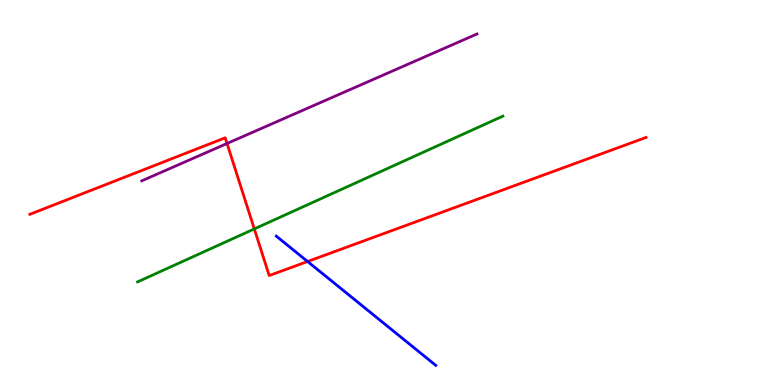[{'lines': ['blue', 'red'], 'intersections': [{'x': 3.97, 'y': 3.21}]}, {'lines': ['green', 'red'], 'intersections': [{'x': 3.28, 'y': 4.05}]}, {'lines': ['purple', 'red'], 'intersections': [{'x': 2.93, 'y': 6.27}]}, {'lines': ['blue', 'green'], 'intersections': []}, {'lines': ['blue', 'purple'], 'intersections': []}, {'lines': ['green', 'purple'], 'intersections': []}]